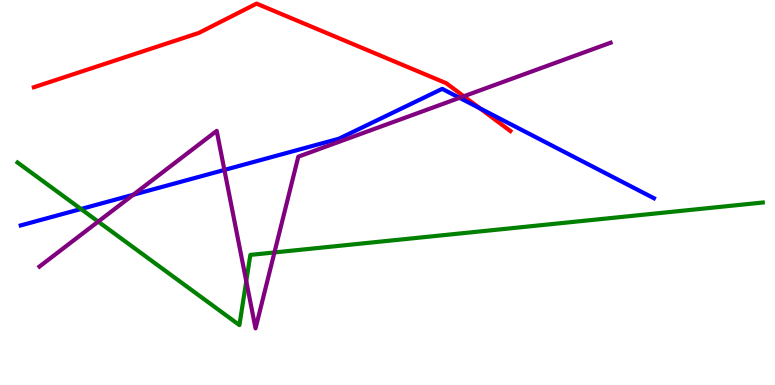[{'lines': ['blue', 'red'], 'intersections': [{'x': 6.19, 'y': 7.18}]}, {'lines': ['green', 'red'], 'intersections': []}, {'lines': ['purple', 'red'], 'intersections': [{'x': 5.98, 'y': 7.5}]}, {'lines': ['blue', 'green'], 'intersections': [{'x': 1.04, 'y': 4.57}]}, {'lines': ['blue', 'purple'], 'intersections': [{'x': 1.72, 'y': 4.94}, {'x': 2.9, 'y': 5.59}, {'x': 5.93, 'y': 7.46}]}, {'lines': ['green', 'purple'], 'intersections': [{'x': 1.27, 'y': 4.24}, {'x': 3.18, 'y': 2.7}, {'x': 3.54, 'y': 3.44}]}]